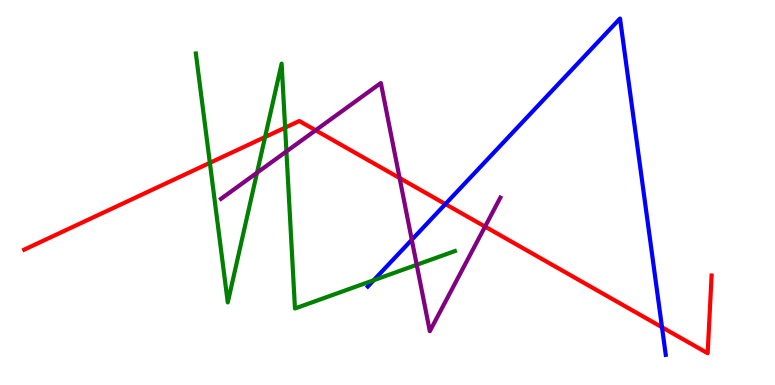[{'lines': ['blue', 'red'], 'intersections': [{'x': 5.75, 'y': 4.7}, {'x': 8.54, 'y': 1.5}]}, {'lines': ['green', 'red'], 'intersections': [{'x': 2.71, 'y': 5.77}, {'x': 3.42, 'y': 6.44}, {'x': 3.68, 'y': 6.68}]}, {'lines': ['purple', 'red'], 'intersections': [{'x': 4.07, 'y': 6.62}, {'x': 5.16, 'y': 5.38}, {'x': 6.26, 'y': 4.11}]}, {'lines': ['blue', 'green'], 'intersections': [{'x': 4.82, 'y': 2.72}]}, {'lines': ['blue', 'purple'], 'intersections': [{'x': 5.31, 'y': 3.77}]}, {'lines': ['green', 'purple'], 'intersections': [{'x': 3.32, 'y': 5.51}, {'x': 3.7, 'y': 6.07}, {'x': 5.38, 'y': 3.12}]}]